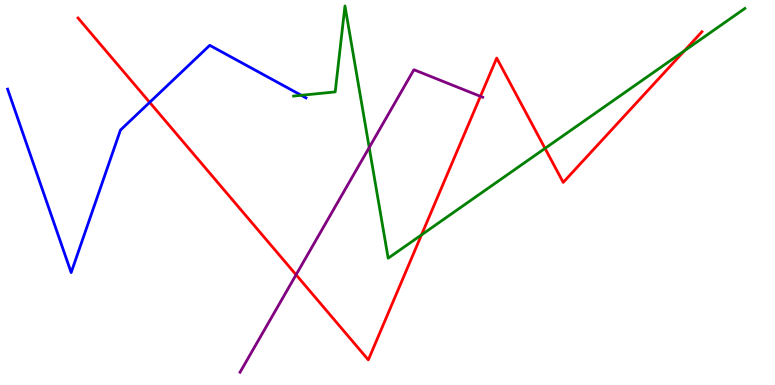[{'lines': ['blue', 'red'], 'intersections': [{'x': 1.93, 'y': 7.34}]}, {'lines': ['green', 'red'], 'intersections': [{'x': 5.44, 'y': 3.9}, {'x': 7.03, 'y': 6.15}, {'x': 8.83, 'y': 8.68}]}, {'lines': ['purple', 'red'], 'intersections': [{'x': 3.82, 'y': 2.86}, {'x': 6.2, 'y': 7.5}]}, {'lines': ['blue', 'green'], 'intersections': [{'x': 3.89, 'y': 7.52}]}, {'lines': ['blue', 'purple'], 'intersections': []}, {'lines': ['green', 'purple'], 'intersections': [{'x': 4.76, 'y': 6.17}]}]